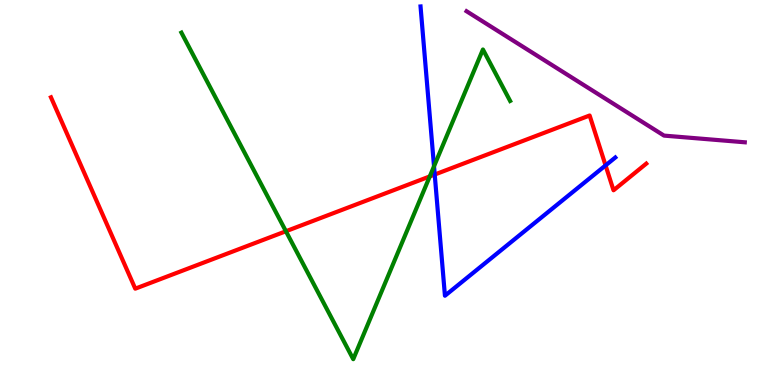[{'lines': ['blue', 'red'], 'intersections': [{'x': 5.61, 'y': 5.47}, {'x': 7.81, 'y': 5.7}]}, {'lines': ['green', 'red'], 'intersections': [{'x': 3.69, 'y': 3.99}, {'x': 5.55, 'y': 5.42}]}, {'lines': ['purple', 'red'], 'intersections': []}, {'lines': ['blue', 'green'], 'intersections': [{'x': 5.6, 'y': 5.68}]}, {'lines': ['blue', 'purple'], 'intersections': []}, {'lines': ['green', 'purple'], 'intersections': []}]